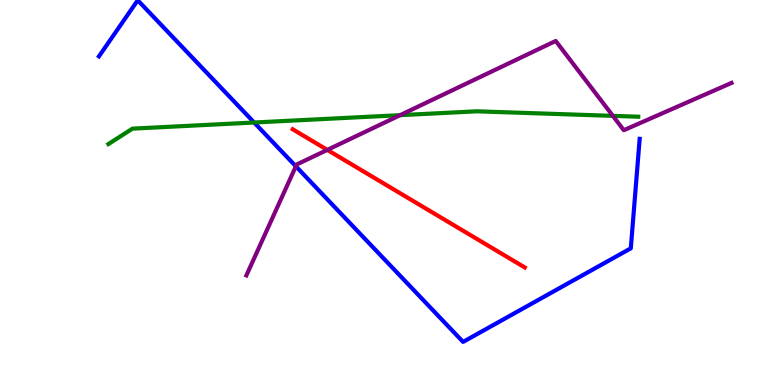[{'lines': ['blue', 'red'], 'intersections': []}, {'lines': ['green', 'red'], 'intersections': []}, {'lines': ['purple', 'red'], 'intersections': [{'x': 4.22, 'y': 6.11}]}, {'lines': ['blue', 'green'], 'intersections': [{'x': 3.28, 'y': 6.82}]}, {'lines': ['blue', 'purple'], 'intersections': [{'x': 3.82, 'y': 5.68}]}, {'lines': ['green', 'purple'], 'intersections': [{'x': 5.16, 'y': 7.01}, {'x': 7.91, 'y': 6.99}]}]